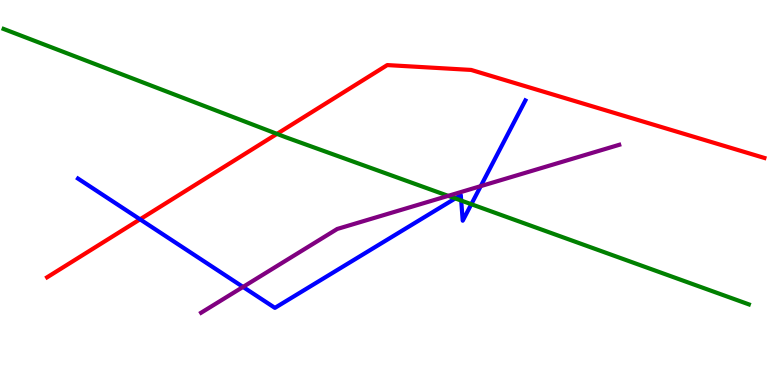[{'lines': ['blue', 'red'], 'intersections': [{'x': 1.81, 'y': 4.3}]}, {'lines': ['green', 'red'], 'intersections': [{'x': 3.57, 'y': 6.52}]}, {'lines': ['purple', 'red'], 'intersections': []}, {'lines': ['blue', 'green'], 'intersections': [{'x': 5.87, 'y': 4.85}, {'x': 5.95, 'y': 4.79}, {'x': 6.08, 'y': 4.7}]}, {'lines': ['blue', 'purple'], 'intersections': [{'x': 3.14, 'y': 2.55}, {'x': 6.2, 'y': 5.17}]}, {'lines': ['green', 'purple'], 'intersections': [{'x': 5.78, 'y': 4.91}]}]